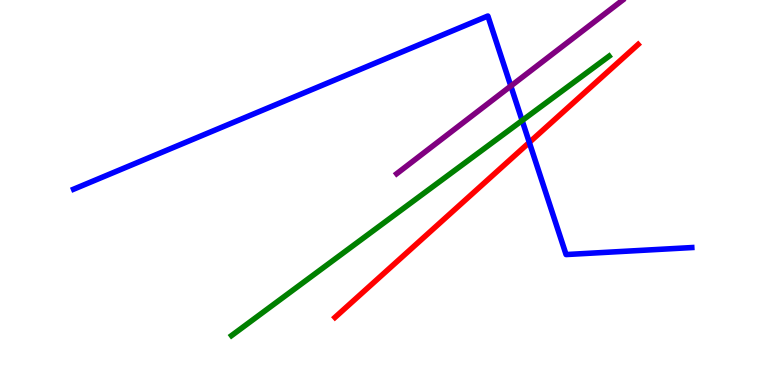[{'lines': ['blue', 'red'], 'intersections': [{'x': 6.83, 'y': 6.3}]}, {'lines': ['green', 'red'], 'intersections': []}, {'lines': ['purple', 'red'], 'intersections': []}, {'lines': ['blue', 'green'], 'intersections': [{'x': 6.74, 'y': 6.87}]}, {'lines': ['blue', 'purple'], 'intersections': [{'x': 6.59, 'y': 7.77}]}, {'lines': ['green', 'purple'], 'intersections': []}]